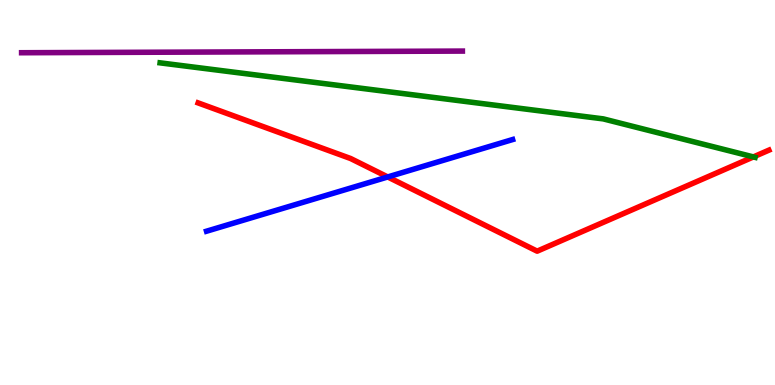[{'lines': ['blue', 'red'], 'intersections': [{'x': 5.0, 'y': 5.4}]}, {'lines': ['green', 'red'], 'intersections': [{'x': 9.72, 'y': 5.92}]}, {'lines': ['purple', 'red'], 'intersections': []}, {'lines': ['blue', 'green'], 'intersections': []}, {'lines': ['blue', 'purple'], 'intersections': []}, {'lines': ['green', 'purple'], 'intersections': []}]